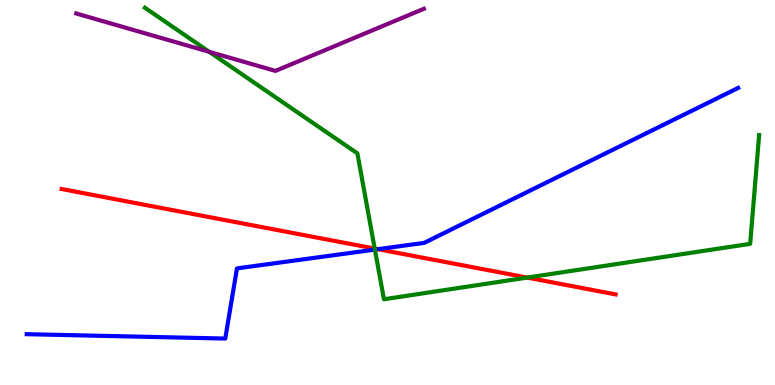[{'lines': ['blue', 'red'], 'intersections': [{'x': 4.88, 'y': 3.53}]}, {'lines': ['green', 'red'], 'intersections': [{'x': 4.83, 'y': 3.54}, {'x': 6.8, 'y': 2.79}]}, {'lines': ['purple', 'red'], 'intersections': []}, {'lines': ['blue', 'green'], 'intersections': [{'x': 4.84, 'y': 3.52}]}, {'lines': ['blue', 'purple'], 'intersections': []}, {'lines': ['green', 'purple'], 'intersections': [{'x': 2.7, 'y': 8.65}]}]